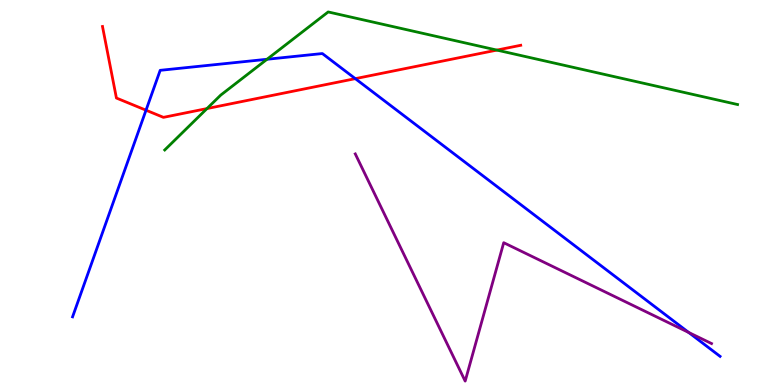[{'lines': ['blue', 'red'], 'intersections': [{'x': 1.88, 'y': 7.14}, {'x': 4.58, 'y': 7.96}]}, {'lines': ['green', 'red'], 'intersections': [{'x': 2.67, 'y': 7.18}, {'x': 6.41, 'y': 8.7}]}, {'lines': ['purple', 'red'], 'intersections': []}, {'lines': ['blue', 'green'], 'intersections': [{'x': 3.45, 'y': 8.46}]}, {'lines': ['blue', 'purple'], 'intersections': [{'x': 8.89, 'y': 1.36}]}, {'lines': ['green', 'purple'], 'intersections': []}]